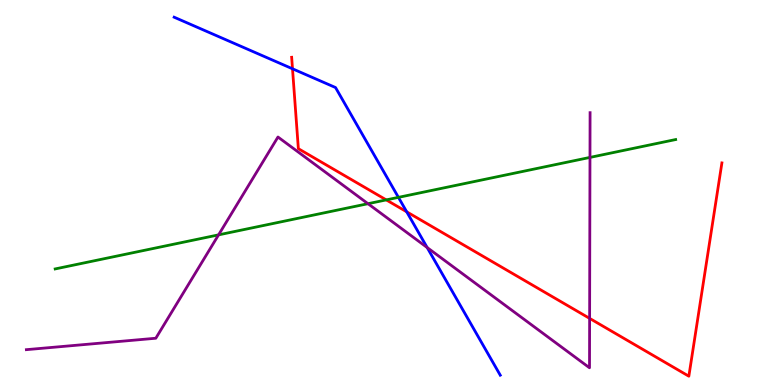[{'lines': ['blue', 'red'], 'intersections': [{'x': 3.77, 'y': 8.21}, {'x': 5.25, 'y': 4.5}]}, {'lines': ['green', 'red'], 'intersections': [{'x': 4.98, 'y': 4.81}]}, {'lines': ['purple', 'red'], 'intersections': [{'x': 7.61, 'y': 1.73}]}, {'lines': ['blue', 'green'], 'intersections': [{'x': 5.14, 'y': 4.87}]}, {'lines': ['blue', 'purple'], 'intersections': [{'x': 5.51, 'y': 3.57}]}, {'lines': ['green', 'purple'], 'intersections': [{'x': 2.82, 'y': 3.9}, {'x': 4.75, 'y': 4.71}, {'x': 7.61, 'y': 5.91}]}]